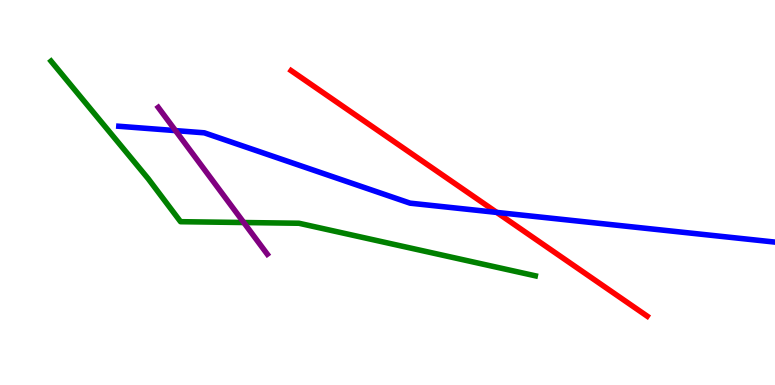[{'lines': ['blue', 'red'], 'intersections': [{'x': 6.41, 'y': 4.48}]}, {'lines': ['green', 'red'], 'intersections': []}, {'lines': ['purple', 'red'], 'intersections': []}, {'lines': ['blue', 'green'], 'intersections': []}, {'lines': ['blue', 'purple'], 'intersections': [{'x': 2.26, 'y': 6.61}]}, {'lines': ['green', 'purple'], 'intersections': [{'x': 3.15, 'y': 4.22}]}]